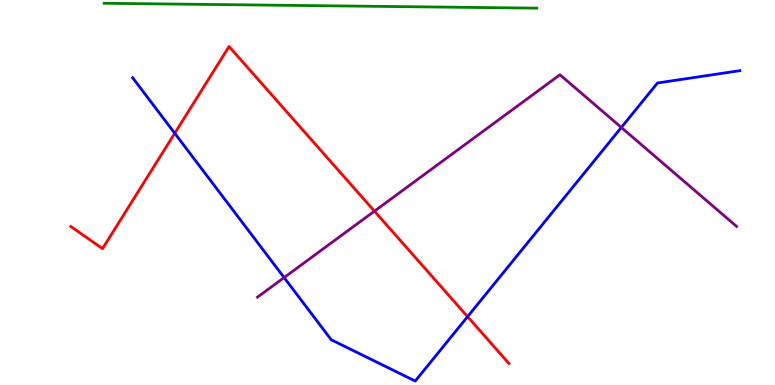[{'lines': ['blue', 'red'], 'intersections': [{'x': 2.25, 'y': 6.54}, {'x': 6.03, 'y': 1.78}]}, {'lines': ['green', 'red'], 'intersections': []}, {'lines': ['purple', 'red'], 'intersections': [{'x': 4.83, 'y': 4.51}]}, {'lines': ['blue', 'green'], 'intersections': []}, {'lines': ['blue', 'purple'], 'intersections': [{'x': 3.67, 'y': 2.79}, {'x': 8.02, 'y': 6.69}]}, {'lines': ['green', 'purple'], 'intersections': []}]